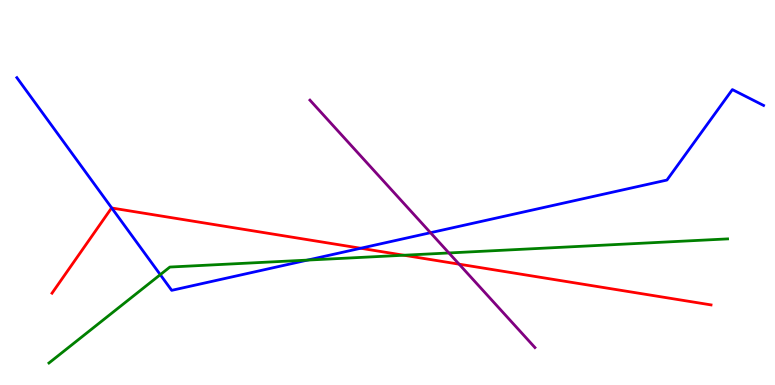[{'lines': ['blue', 'red'], 'intersections': [{'x': 1.44, 'y': 4.6}, {'x': 4.65, 'y': 3.55}]}, {'lines': ['green', 'red'], 'intersections': [{'x': 5.21, 'y': 3.37}]}, {'lines': ['purple', 'red'], 'intersections': [{'x': 5.92, 'y': 3.14}]}, {'lines': ['blue', 'green'], 'intersections': [{'x': 2.07, 'y': 2.87}, {'x': 3.97, 'y': 3.24}]}, {'lines': ['blue', 'purple'], 'intersections': [{'x': 5.55, 'y': 3.96}]}, {'lines': ['green', 'purple'], 'intersections': [{'x': 5.79, 'y': 3.43}]}]